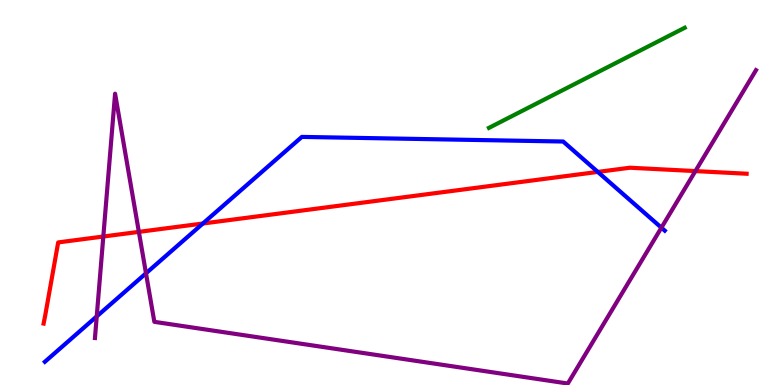[{'lines': ['blue', 'red'], 'intersections': [{'x': 2.62, 'y': 4.19}, {'x': 7.71, 'y': 5.53}]}, {'lines': ['green', 'red'], 'intersections': []}, {'lines': ['purple', 'red'], 'intersections': [{'x': 1.33, 'y': 3.86}, {'x': 1.79, 'y': 3.98}, {'x': 8.97, 'y': 5.56}]}, {'lines': ['blue', 'green'], 'intersections': []}, {'lines': ['blue', 'purple'], 'intersections': [{'x': 1.25, 'y': 1.78}, {'x': 1.88, 'y': 2.9}, {'x': 8.53, 'y': 4.09}]}, {'lines': ['green', 'purple'], 'intersections': []}]